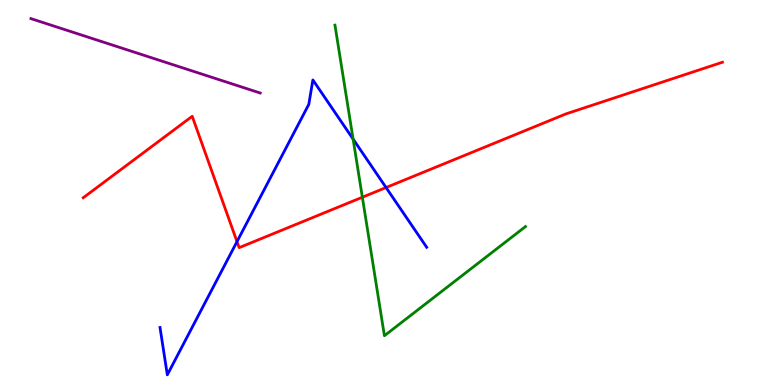[{'lines': ['blue', 'red'], 'intersections': [{'x': 3.06, 'y': 3.72}, {'x': 4.98, 'y': 5.13}]}, {'lines': ['green', 'red'], 'intersections': [{'x': 4.68, 'y': 4.88}]}, {'lines': ['purple', 'red'], 'intersections': []}, {'lines': ['blue', 'green'], 'intersections': [{'x': 4.56, 'y': 6.39}]}, {'lines': ['blue', 'purple'], 'intersections': []}, {'lines': ['green', 'purple'], 'intersections': []}]